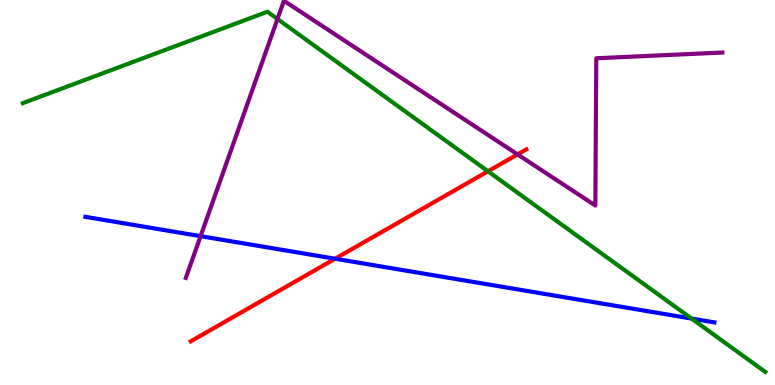[{'lines': ['blue', 'red'], 'intersections': [{'x': 4.32, 'y': 3.28}]}, {'lines': ['green', 'red'], 'intersections': [{'x': 6.3, 'y': 5.55}]}, {'lines': ['purple', 'red'], 'intersections': [{'x': 6.68, 'y': 5.99}]}, {'lines': ['blue', 'green'], 'intersections': [{'x': 8.92, 'y': 1.73}]}, {'lines': ['blue', 'purple'], 'intersections': [{'x': 2.59, 'y': 3.87}]}, {'lines': ['green', 'purple'], 'intersections': [{'x': 3.58, 'y': 9.51}]}]